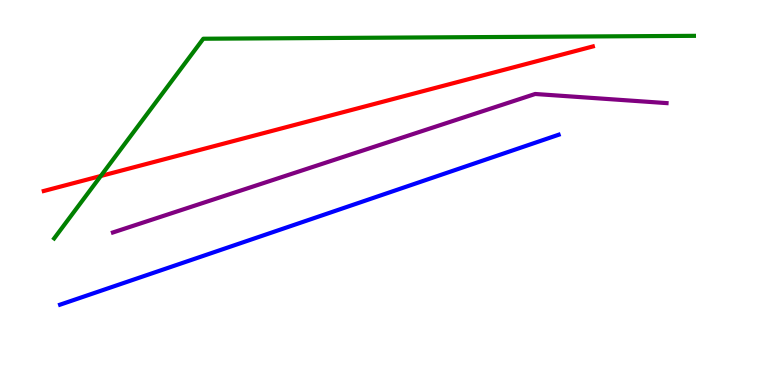[{'lines': ['blue', 'red'], 'intersections': []}, {'lines': ['green', 'red'], 'intersections': [{'x': 1.3, 'y': 5.43}]}, {'lines': ['purple', 'red'], 'intersections': []}, {'lines': ['blue', 'green'], 'intersections': []}, {'lines': ['blue', 'purple'], 'intersections': []}, {'lines': ['green', 'purple'], 'intersections': []}]